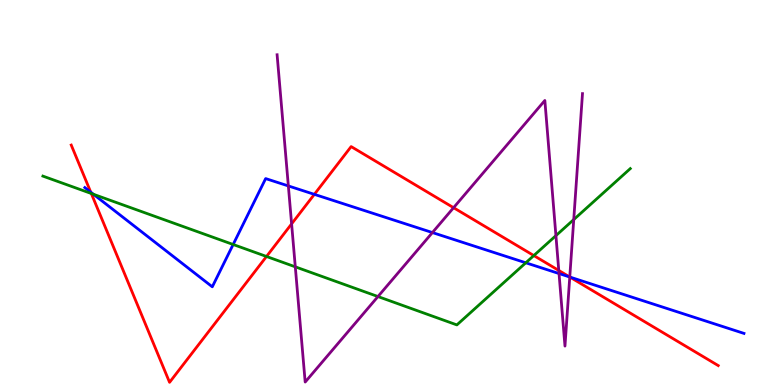[{'lines': ['blue', 'red'], 'intersections': [{'x': 1.17, 'y': 5.01}, {'x': 4.06, 'y': 4.95}, {'x': 7.35, 'y': 2.8}]}, {'lines': ['green', 'red'], 'intersections': [{'x': 1.18, 'y': 4.97}, {'x': 3.44, 'y': 3.34}, {'x': 6.89, 'y': 3.36}]}, {'lines': ['purple', 'red'], 'intersections': [{'x': 3.76, 'y': 4.18}, {'x': 5.85, 'y': 4.61}, {'x': 7.21, 'y': 2.98}, {'x': 7.35, 'y': 2.8}]}, {'lines': ['blue', 'green'], 'intersections': [{'x': 1.21, 'y': 4.95}, {'x': 3.01, 'y': 3.65}, {'x': 6.78, 'y': 3.17}]}, {'lines': ['blue', 'purple'], 'intersections': [{'x': 3.72, 'y': 5.17}, {'x': 5.58, 'y': 3.96}, {'x': 7.21, 'y': 2.9}, {'x': 7.35, 'y': 2.8}]}, {'lines': ['green', 'purple'], 'intersections': [{'x': 3.81, 'y': 3.07}, {'x': 4.88, 'y': 2.3}, {'x': 7.17, 'y': 3.88}, {'x': 7.4, 'y': 4.3}]}]